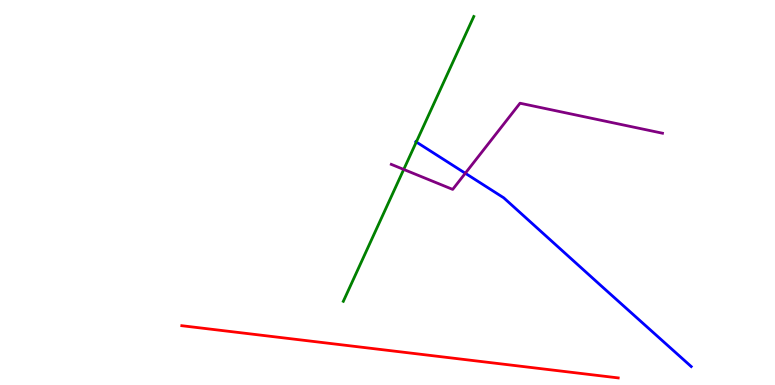[{'lines': ['blue', 'red'], 'intersections': []}, {'lines': ['green', 'red'], 'intersections': []}, {'lines': ['purple', 'red'], 'intersections': []}, {'lines': ['blue', 'green'], 'intersections': [{'x': 5.37, 'y': 6.31}]}, {'lines': ['blue', 'purple'], 'intersections': [{'x': 6.0, 'y': 5.5}]}, {'lines': ['green', 'purple'], 'intersections': [{'x': 5.21, 'y': 5.6}]}]